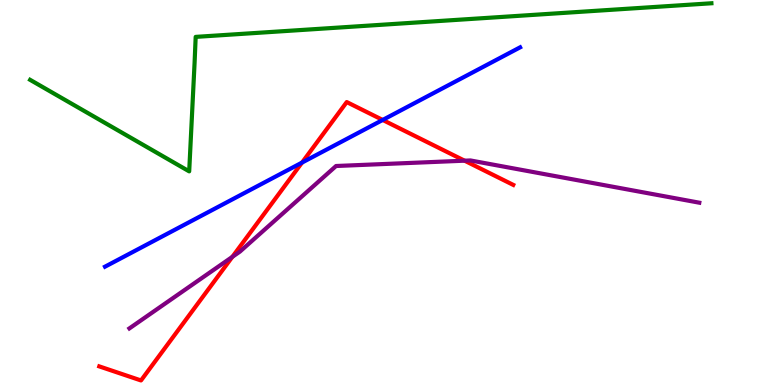[{'lines': ['blue', 'red'], 'intersections': [{'x': 3.9, 'y': 5.78}, {'x': 4.94, 'y': 6.88}]}, {'lines': ['green', 'red'], 'intersections': []}, {'lines': ['purple', 'red'], 'intersections': [{'x': 3.0, 'y': 3.33}, {'x': 5.99, 'y': 5.83}]}, {'lines': ['blue', 'green'], 'intersections': []}, {'lines': ['blue', 'purple'], 'intersections': []}, {'lines': ['green', 'purple'], 'intersections': []}]